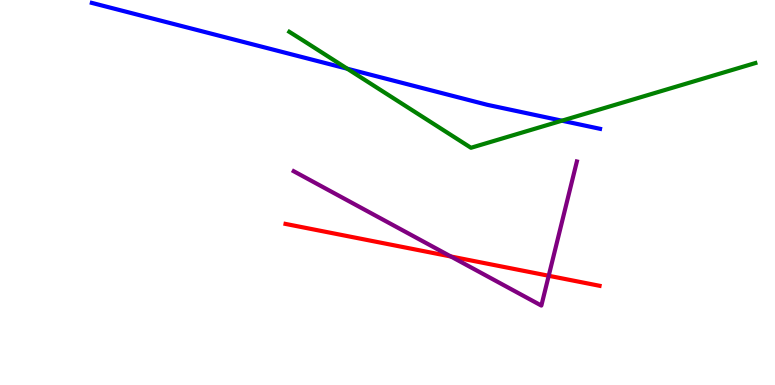[{'lines': ['blue', 'red'], 'intersections': []}, {'lines': ['green', 'red'], 'intersections': []}, {'lines': ['purple', 'red'], 'intersections': [{'x': 5.82, 'y': 3.34}, {'x': 7.08, 'y': 2.84}]}, {'lines': ['blue', 'green'], 'intersections': [{'x': 4.48, 'y': 8.21}, {'x': 7.25, 'y': 6.87}]}, {'lines': ['blue', 'purple'], 'intersections': []}, {'lines': ['green', 'purple'], 'intersections': []}]